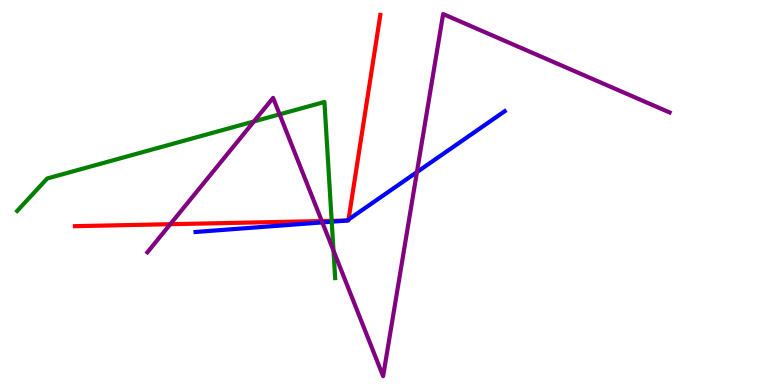[{'lines': ['blue', 'red'], 'intersections': [{'x': 4.48, 'y': 4.27}, {'x': 4.5, 'y': 4.3}]}, {'lines': ['green', 'red'], 'intersections': [{'x': 4.28, 'y': 4.26}]}, {'lines': ['purple', 'red'], 'intersections': [{'x': 2.2, 'y': 4.18}, {'x': 4.15, 'y': 4.26}]}, {'lines': ['blue', 'green'], 'intersections': [{'x': 4.28, 'y': 4.24}]}, {'lines': ['blue', 'purple'], 'intersections': [{'x': 4.16, 'y': 4.22}, {'x': 5.38, 'y': 5.53}]}, {'lines': ['green', 'purple'], 'intersections': [{'x': 3.28, 'y': 6.85}, {'x': 3.61, 'y': 7.03}, {'x': 4.3, 'y': 3.49}]}]